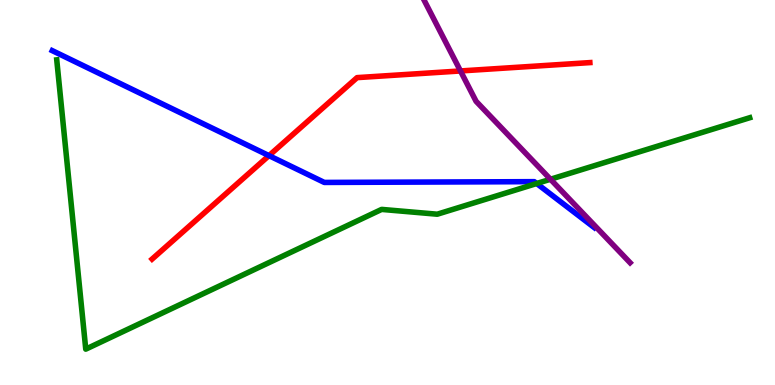[{'lines': ['blue', 'red'], 'intersections': [{'x': 3.47, 'y': 5.96}]}, {'lines': ['green', 'red'], 'intersections': []}, {'lines': ['purple', 'red'], 'intersections': [{'x': 5.94, 'y': 8.16}]}, {'lines': ['blue', 'green'], 'intersections': [{'x': 6.92, 'y': 5.23}]}, {'lines': ['blue', 'purple'], 'intersections': []}, {'lines': ['green', 'purple'], 'intersections': [{'x': 7.1, 'y': 5.34}]}]